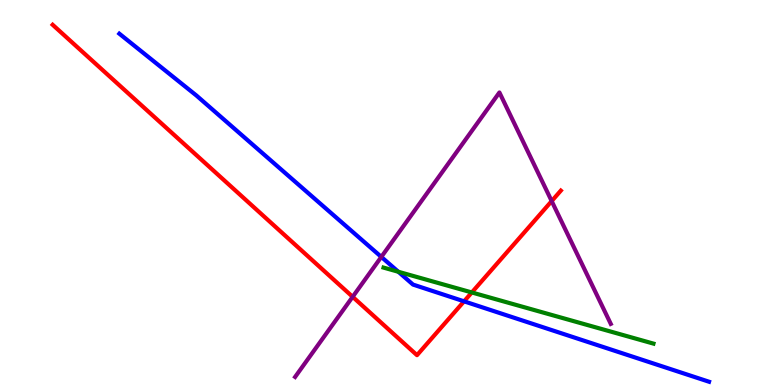[{'lines': ['blue', 'red'], 'intersections': [{'x': 5.99, 'y': 2.17}]}, {'lines': ['green', 'red'], 'intersections': [{'x': 6.09, 'y': 2.4}]}, {'lines': ['purple', 'red'], 'intersections': [{'x': 4.55, 'y': 2.29}, {'x': 7.12, 'y': 4.78}]}, {'lines': ['blue', 'green'], 'intersections': [{'x': 5.14, 'y': 2.94}]}, {'lines': ['blue', 'purple'], 'intersections': [{'x': 4.92, 'y': 3.33}]}, {'lines': ['green', 'purple'], 'intersections': []}]